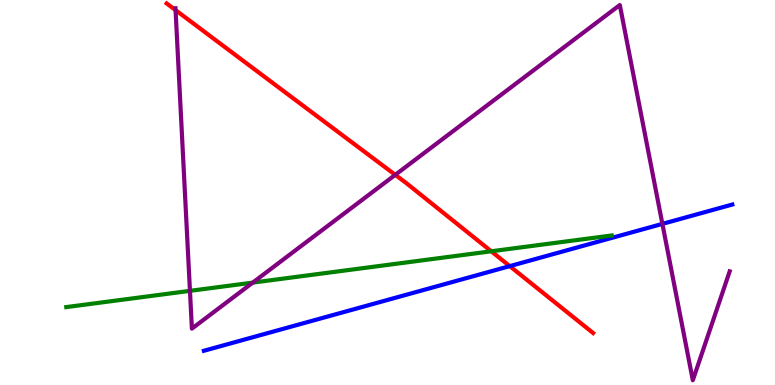[{'lines': ['blue', 'red'], 'intersections': [{'x': 6.58, 'y': 3.09}]}, {'lines': ['green', 'red'], 'intersections': [{'x': 6.34, 'y': 3.47}]}, {'lines': ['purple', 'red'], 'intersections': [{'x': 2.27, 'y': 9.74}, {'x': 5.1, 'y': 5.46}]}, {'lines': ['blue', 'green'], 'intersections': []}, {'lines': ['blue', 'purple'], 'intersections': [{'x': 8.55, 'y': 4.18}]}, {'lines': ['green', 'purple'], 'intersections': [{'x': 2.45, 'y': 2.45}, {'x': 3.26, 'y': 2.66}]}]